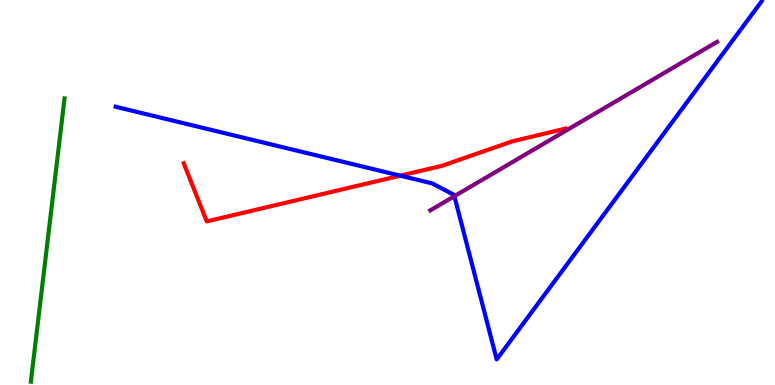[{'lines': ['blue', 'red'], 'intersections': [{'x': 5.16, 'y': 5.44}]}, {'lines': ['green', 'red'], 'intersections': []}, {'lines': ['purple', 'red'], 'intersections': []}, {'lines': ['blue', 'green'], 'intersections': []}, {'lines': ['blue', 'purple'], 'intersections': [{'x': 5.86, 'y': 4.9}]}, {'lines': ['green', 'purple'], 'intersections': []}]